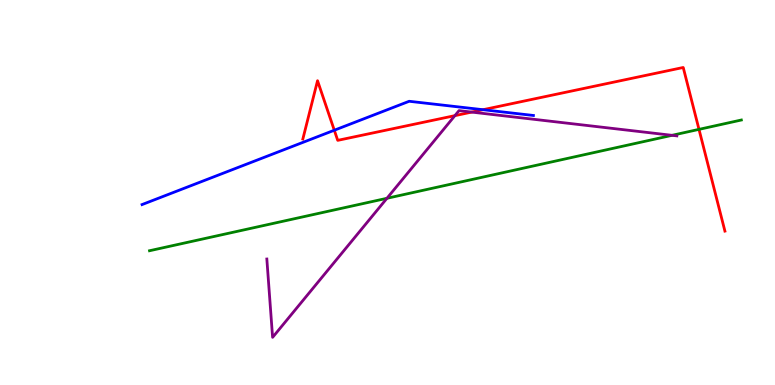[{'lines': ['blue', 'red'], 'intersections': [{'x': 4.31, 'y': 6.62}, {'x': 6.23, 'y': 7.15}]}, {'lines': ['green', 'red'], 'intersections': [{'x': 9.02, 'y': 6.64}]}, {'lines': ['purple', 'red'], 'intersections': [{'x': 5.87, 'y': 7.0}, {'x': 6.09, 'y': 7.09}]}, {'lines': ['blue', 'green'], 'intersections': []}, {'lines': ['blue', 'purple'], 'intersections': []}, {'lines': ['green', 'purple'], 'intersections': [{'x': 4.99, 'y': 4.85}, {'x': 8.67, 'y': 6.49}]}]